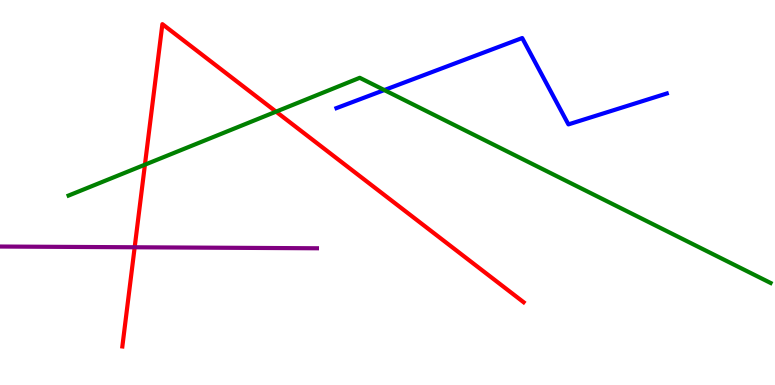[{'lines': ['blue', 'red'], 'intersections': []}, {'lines': ['green', 'red'], 'intersections': [{'x': 1.87, 'y': 5.72}, {'x': 3.56, 'y': 7.1}]}, {'lines': ['purple', 'red'], 'intersections': [{'x': 1.74, 'y': 3.58}]}, {'lines': ['blue', 'green'], 'intersections': [{'x': 4.96, 'y': 7.66}]}, {'lines': ['blue', 'purple'], 'intersections': []}, {'lines': ['green', 'purple'], 'intersections': []}]